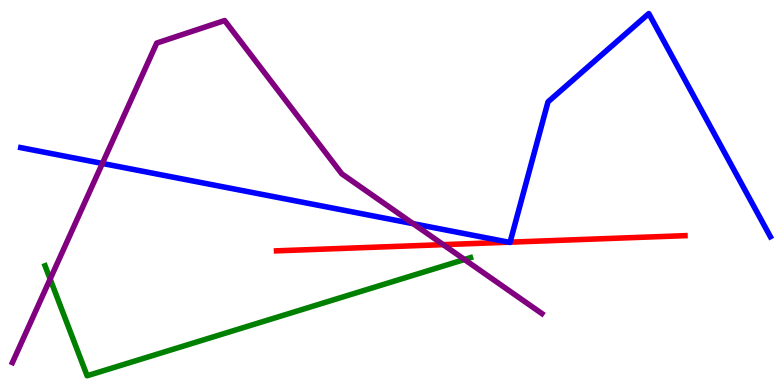[{'lines': ['blue', 'red'], 'intersections': [{'x': 6.57, 'y': 3.71}, {'x': 6.58, 'y': 3.71}]}, {'lines': ['green', 'red'], 'intersections': []}, {'lines': ['purple', 'red'], 'intersections': [{'x': 5.72, 'y': 3.65}]}, {'lines': ['blue', 'green'], 'intersections': []}, {'lines': ['blue', 'purple'], 'intersections': [{'x': 1.32, 'y': 5.75}, {'x': 5.33, 'y': 4.19}]}, {'lines': ['green', 'purple'], 'intersections': [{'x': 0.647, 'y': 2.75}, {'x': 5.99, 'y': 3.26}]}]